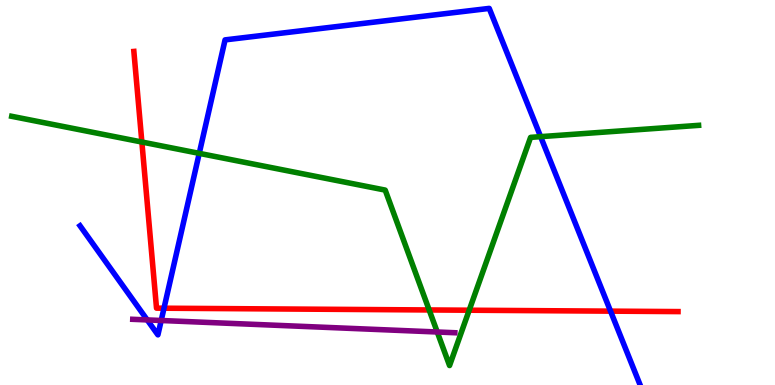[{'lines': ['blue', 'red'], 'intersections': [{'x': 2.12, 'y': 1.99}, {'x': 7.88, 'y': 1.92}]}, {'lines': ['green', 'red'], 'intersections': [{'x': 1.83, 'y': 6.31}, {'x': 5.54, 'y': 1.95}, {'x': 6.05, 'y': 1.94}]}, {'lines': ['purple', 'red'], 'intersections': []}, {'lines': ['blue', 'green'], 'intersections': [{'x': 2.57, 'y': 6.02}, {'x': 6.98, 'y': 6.45}]}, {'lines': ['blue', 'purple'], 'intersections': [{'x': 1.9, 'y': 1.69}, {'x': 2.08, 'y': 1.68}]}, {'lines': ['green', 'purple'], 'intersections': [{'x': 5.64, 'y': 1.38}]}]